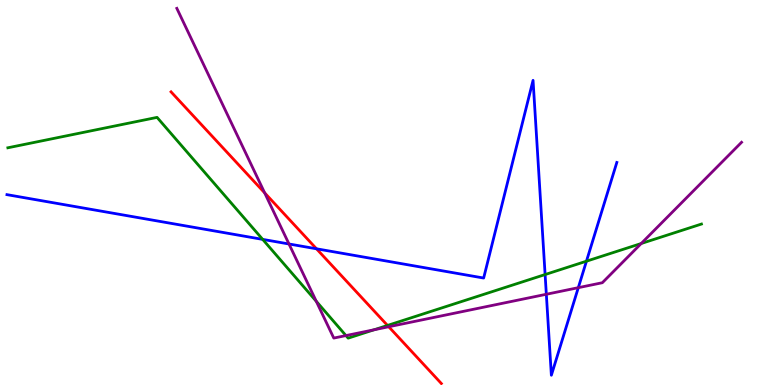[{'lines': ['blue', 'red'], 'intersections': [{'x': 4.08, 'y': 3.54}]}, {'lines': ['green', 'red'], 'intersections': [{'x': 5.0, 'y': 1.55}]}, {'lines': ['purple', 'red'], 'intersections': [{'x': 3.42, 'y': 4.99}, {'x': 5.02, 'y': 1.51}]}, {'lines': ['blue', 'green'], 'intersections': [{'x': 3.39, 'y': 3.78}, {'x': 7.03, 'y': 2.87}, {'x': 7.57, 'y': 3.22}]}, {'lines': ['blue', 'purple'], 'intersections': [{'x': 3.73, 'y': 3.66}, {'x': 7.05, 'y': 2.36}, {'x': 7.46, 'y': 2.53}]}, {'lines': ['green', 'purple'], 'intersections': [{'x': 4.08, 'y': 2.17}, {'x': 4.46, 'y': 1.28}, {'x': 4.83, 'y': 1.44}, {'x': 8.27, 'y': 3.68}]}]